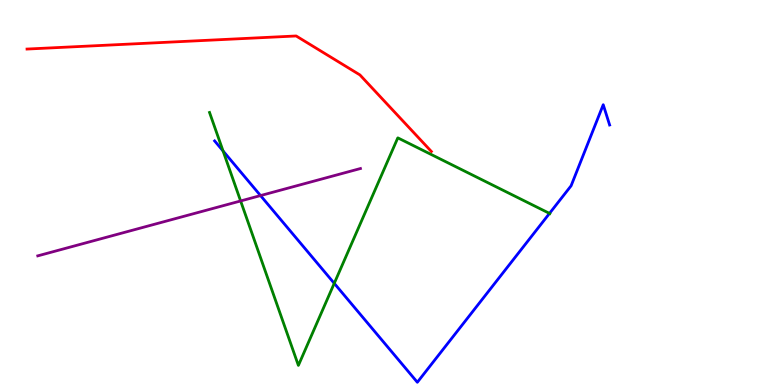[{'lines': ['blue', 'red'], 'intersections': []}, {'lines': ['green', 'red'], 'intersections': []}, {'lines': ['purple', 'red'], 'intersections': []}, {'lines': ['blue', 'green'], 'intersections': [{'x': 2.88, 'y': 6.08}, {'x': 4.31, 'y': 2.64}, {'x': 7.09, 'y': 4.46}]}, {'lines': ['blue', 'purple'], 'intersections': [{'x': 3.36, 'y': 4.92}]}, {'lines': ['green', 'purple'], 'intersections': [{'x': 3.1, 'y': 4.78}]}]